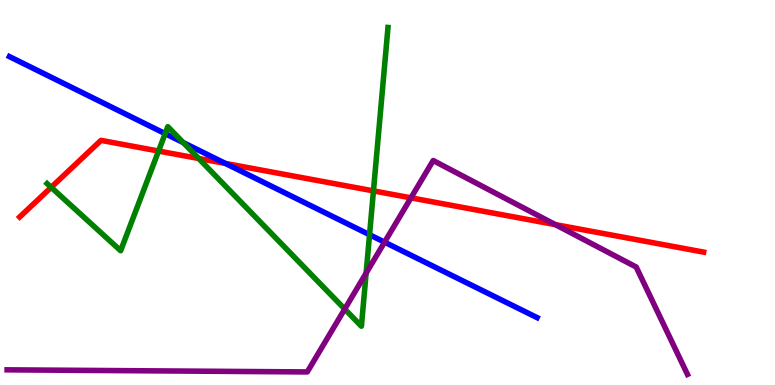[{'lines': ['blue', 'red'], 'intersections': [{'x': 2.91, 'y': 5.75}]}, {'lines': ['green', 'red'], 'intersections': [{'x': 0.66, 'y': 5.13}, {'x': 2.05, 'y': 6.08}, {'x': 2.56, 'y': 5.88}, {'x': 4.82, 'y': 5.04}]}, {'lines': ['purple', 'red'], 'intersections': [{'x': 5.3, 'y': 4.86}, {'x': 7.17, 'y': 4.17}]}, {'lines': ['blue', 'green'], 'intersections': [{'x': 2.13, 'y': 6.53}, {'x': 2.36, 'y': 6.3}, {'x': 4.77, 'y': 3.9}]}, {'lines': ['blue', 'purple'], 'intersections': [{'x': 4.96, 'y': 3.71}]}, {'lines': ['green', 'purple'], 'intersections': [{'x': 4.45, 'y': 1.97}, {'x': 4.72, 'y': 2.91}]}]